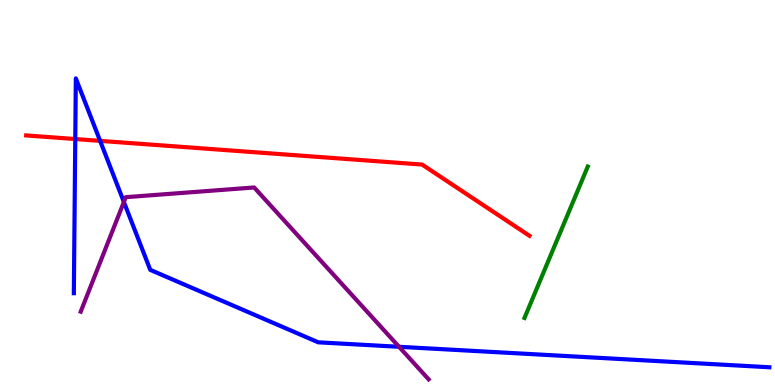[{'lines': ['blue', 'red'], 'intersections': [{'x': 0.971, 'y': 6.39}, {'x': 1.29, 'y': 6.34}]}, {'lines': ['green', 'red'], 'intersections': []}, {'lines': ['purple', 'red'], 'intersections': []}, {'lines': ['blue', 'green'], 'intersections': []}, {'lines': ['blue', 'purple'], 'intersections': [{'x': 1.6, 'y': 4.75}, {'x': 5.15, 'y': 0.993}]}, {'lines': ['green', 'purple'], 'intersections': []}]